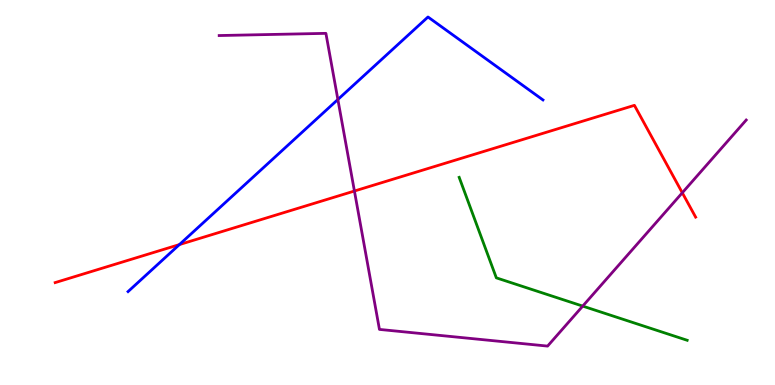[{'lines': ['blue', 'red'], 'intersections': [{'x': 2.31, 'y': 3.65}]}, {'lines': ['green', 'red'], 'intersections': []}, {'lines': ['purple', 'red'], 'intersections': [{'x': 4.57, 'y': 5.04}, {'x': 8.8, 'y': 4.99}]}, {'lines': ['blue', 'green'], 'intersections': []}, {'lines': ['blue', 'purple'], 'intersections': [{'x': 4.36, 'y': 7.42}]}, {'lines': ['green', 'purple'], 'intersections': [{'x': 7.52, 'y': 2.05}]}]